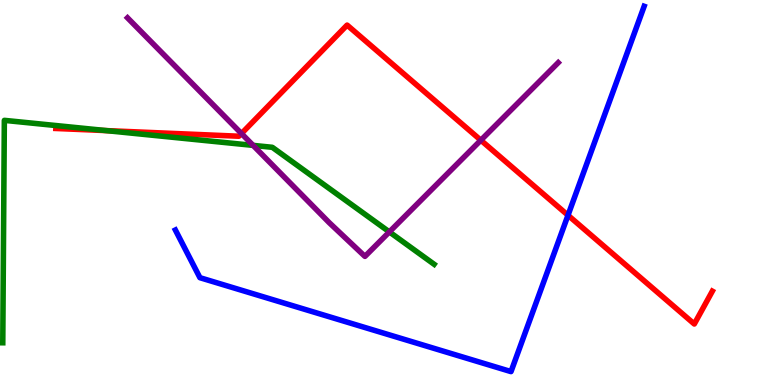[{'lines': ['blue', 'red'], 'intersections': [{'x': 7.33, 'y': 4.41}]}, {'lines': ['green', 'red'], 'intersections': [{'x': 1.37, 'y': 6.61}]}, {'lines': ['purple', 'red'], 'intersections': [{'x': 3.12, 'y': 6.53}, {'x': 6.2, 'y': 6.36}]}, {'lines': ['blue', 'green'], 'intersections': []}, {'lines': ['blue', 'purple'], 'intersections': []}, {'lines': ['green', 'purple'], 'intersections': [{'x': 3.27, 'y': 6.22}, {'x': 5.02, 'y': 3.98}]}]